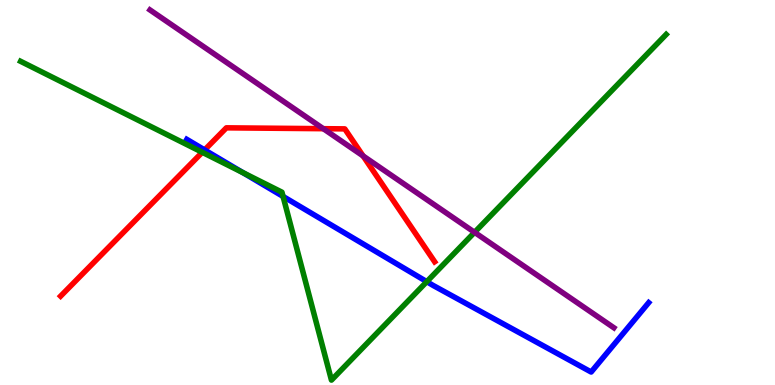[{'lines': ['blue', 'red'], 'intersections': [{'x': 2.64, 'y': 6.11}]}, {'lines': ['green', 'red'], 'intersections': [{'x': 2.61, 'y': 6.04}]}, {'lines': ['purple', 'red'], 'intersections': [{'x': 4.17, 'y': 6.66}, {'x': 4.68, 'y': 5.95}]}, {'lines': ['blue', 'green'], 'intersections': [{'x': 3.13, 'y': 5.52}, {'x': 3.65, 'y': 4.9}, {'x': 5.51, 'y': 2.68}]}, {'lines': ['blue', 'purple'], 'intersections': []}, {'lines': ['green', 'purple'], 'intersections': [{'x': 6.12, 'y': 3.97}]}]